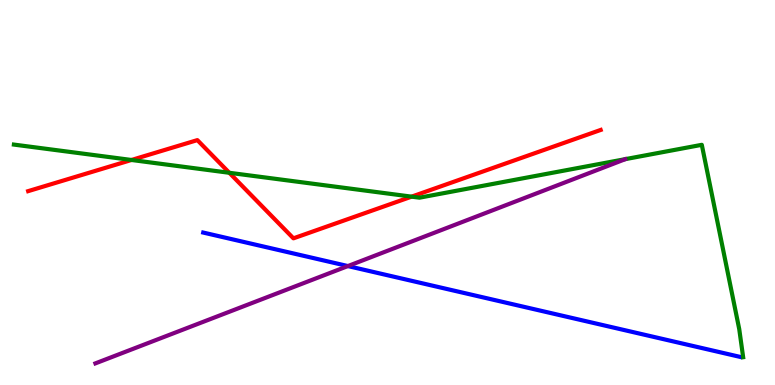[{'lines': ['blue', 'red'], 'intersections': []}, {'lines': ['green', 'red'], 'intersections': [{'x': 1.7, 'y': 5.84}, {'x': 2.96, 'y': 5.51}, {'x': 5.31, 'y': 4.89}]}, {'lines': ['purple', 'red'], 'intersections': []}, {'lines': ['blue', 'green'], 'intersections': []}, {'lines': ['blue', 'purple'], 'intersections': [{'x': 4.49, 'y': 3.09}]}, {'lines': ['green', 'purple'], 'intersections': []}]